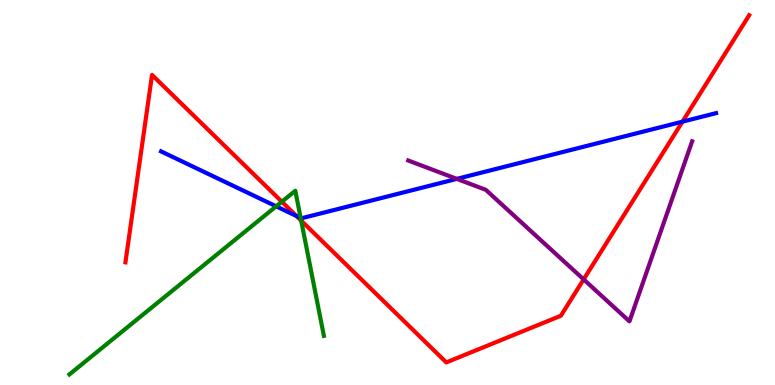[{'lines': ['blue', 'red'], 'intersections': [{'x': 3.83, 'y': 4.39}, {'x': 8.81, 'y': 6.84}]}, {'lines': ['green', 'red'], 'intersections': [{'x': 3.64, 'y': 4.76}, {'x': 3.89, 'y': 4.27}]}, {'lines': ['purple', 'red'], 'intersections': [{'x': 7.53, 'y': 2.74}]}, {'lines': ['blue', 'green'], 'intersections': [{'x': 3.56, 'y': 4.64}, {'x': 3.88, 'y': 4.34}]}, {'lines': ['blue', 'purple'], 'intersections': [{'x': 5.89, 'y': 5.35}]}, {'lines': ['green', 'purple'], 'intersections': []}]